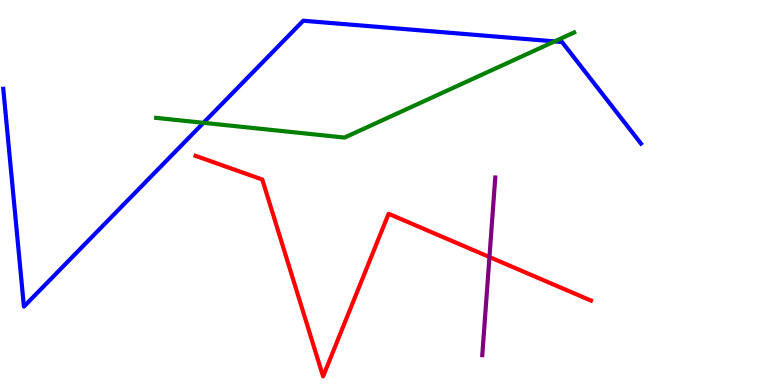[{'lines': ['blue', 'red'], 'intersections': []}, {'lines': ['green', 'red'], 'intersections': []}, {'lines': ['purple', 'red'], 'intersections': [{'x': 6.32, 'y': 3.32}]}, {'lines': ['blue', 'green'], 'intersections': [{'x': 2.63, 'y': 6.81}, {'x': 7.16, 'y': 8.92}]}, {'lines': ['blue', 'purple'], 'intersections': []}, {'lines': ['green', 'purple'], 'intersections': []}]